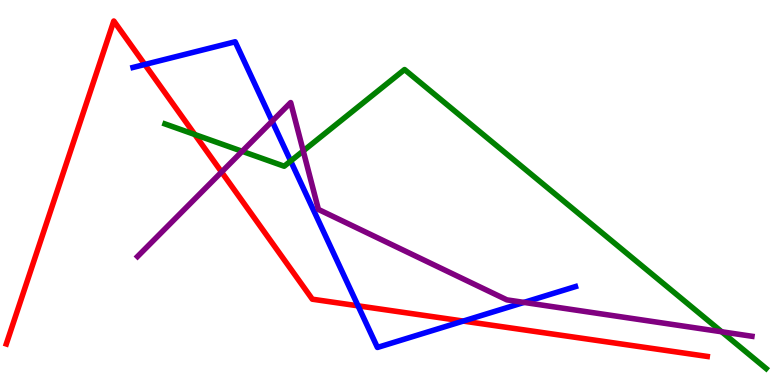[{'lines': ['blue', 'red'], 'intersections': [{'x': 1.87, 'y': 8.33}, {'x': 4.62, 'y': 2.06}, {'x': 5.98, 'y': 1.66}]}, {'lines': ['green', 'red'], 'intersections': [{'x': 2.51, 'y': 6.51}]}, {'lines': ['purple', 'red'], 'intersections': [{'x': 2.86, 'y': 5.53}]}, {'lines': ['blue', 'green'], 'intersections': [{'x': 3.75, 'y': 5.82}]}, {'lines': ['blue', 'purple'], 'intersections': [{'x': 3.51, 'y': 6.85}, {'x': 6.76, 'y': 2.15}]}, {'lines': ['green', 'purple'], 'intersections': [{'x': 3.12, 'y': 6.07}, {'x': 3.91, 'y': 6.08}, {'x': 9.31, 'y': 1.38}]}]